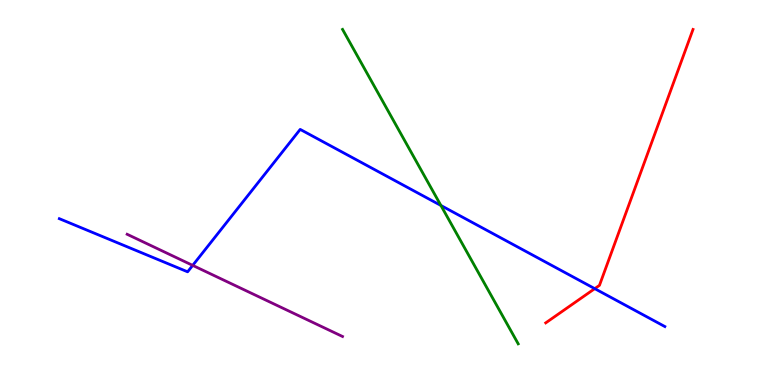[{'lines': ['blue', 'red'], 'intersections': [{'x': 7.67, 'y': 2.5}]}, {'lines': ['green', 'red'], 'intersections': []}, {'lines': ['purple', 'red'], 'intersections': []}, {'lines': ['blue', 'green'], 'intersections': [{'x': 5.69, 'y': 4.66}]}, {'lines': ['blue', 'purple'], 'intersections': [{'x': 2.49, 'y': 3.11}]}, {'lines': ['green', 'purple'], 'intersections': []}]